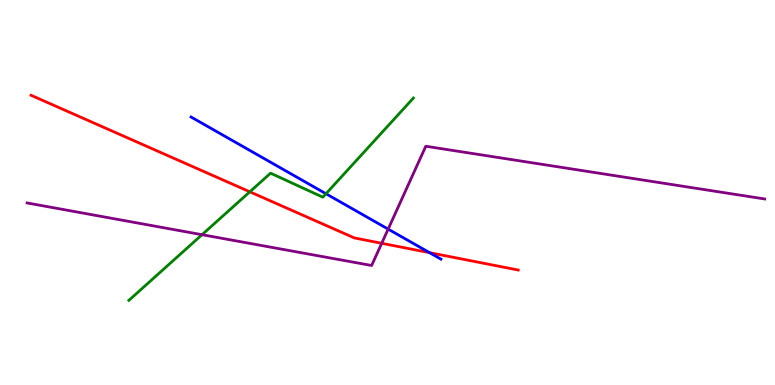[{'lines': ['blue', 'red'], 'intersections': [{'x': 5.54, 'y': 3.44}]}, {'lines': ['green', 'red'], 'intersections': [{'x': 3.22, 'y': 5.02}]}, {'lines': ['purple', 'red'], 'intersections': [{'x': 4.93, 'y': 3.68}]}, {'lines': ['blue', 'green'], 'intersections': [{'x': 4.21, 'y': 4.97}]}, {'lines': ['blue', 'purple'], 'intersections': [{'x': 5.01, 'y': 4.05}]}, {'lines': ['green', 'purple'], 'intersections': [{'x': 2.61, 'y': 3.9}]}]